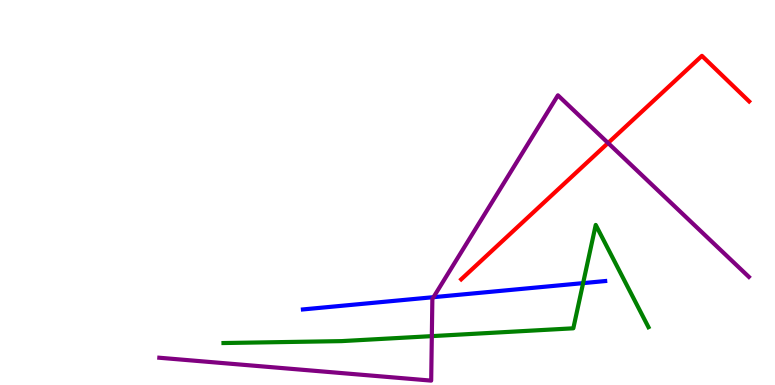[{'lines': ['blue', 'red'], 'intersections': []}, {'lines': ['green', 'red'], 'intersections': []}, {'lines': ['purple', 'red'], 'intersections': [{'x': 7.85, 'y': 6.29}]}, {'lines': ['blue', 'green'], 'intersections': [{'x': 7.52, 'y': 2.65}]}, {'lines': ['blue', 'purple'], 'intersections': [{'x': 5.59, 'y': 2.28}]}, {'lines': ['green', 'purple'], 'intersections': [{'x': 5.57, 'y': 1.27}]}]